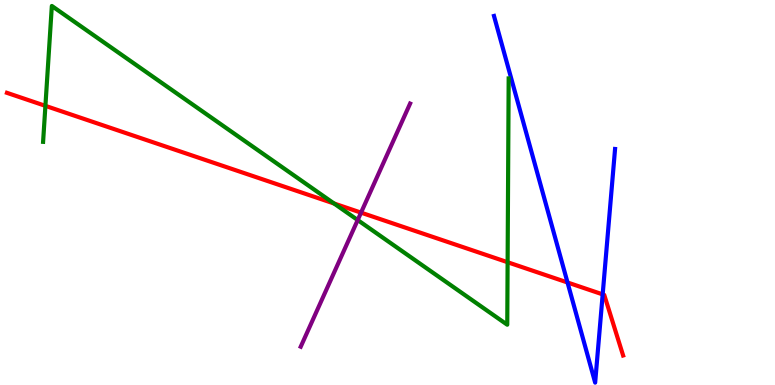[{'lines': ['blue', 'red'], 'intersections': [{'x': 7.32, 'y': 2.66}, {'x': 7.78, 'y': 2.35}]}, {'lines': ['green', 'red'], 'intersections': [{'x': 0.586, 'y': 7.25}, {'x': 4.31, 'y': 4.71}, {'x': 6.55, 'y': 3.19}]}, {'lines': ['purple', 'red'], 'intersections': [{'x': 4.66, 'y': 4.48}]}, {'lines': ['blue', 'green'], 'intersections': []}, {'lines': ['blue', 'purple'], 'intersections': []}, {'lines': ['green', 'purple'], 'intersections': [{'x': 4.62, 'y': 4.28}]}]